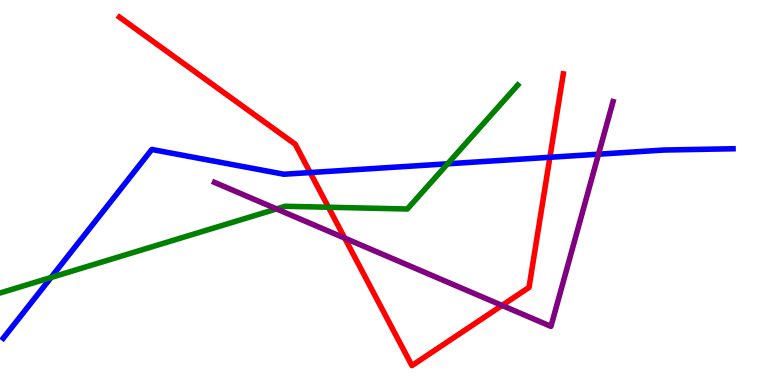[{'lines': ['blue', 'red'], 'intersections': [{'x': 4.0, 'y': 5.52}, {'x': 7.1, 'y': 5.91}]}, {'lines': ['green', 'red'], 'intersections': [{'x': 4.24, 'y': 4.62}]}, {'lines': ['purple', 'red'], 'intersections': [{'x': 4.45, 'y': 3.82}, {'x': 6.48, 'y': 2.07}]}, {'lines': ['blue', 'green'], 'intersections': [{'x': 0.659, 'y': 2.79}, {'x': 5.78, 'y': 5.75}]}, {'lines': ['blue', 'purple'], 'intersections': [{'x': 7.72, 'y': 6.0}]}, {'lines': ['green', 'purple'], 'intersections': [{'x': 3.57, 'y': 4.57}]}]